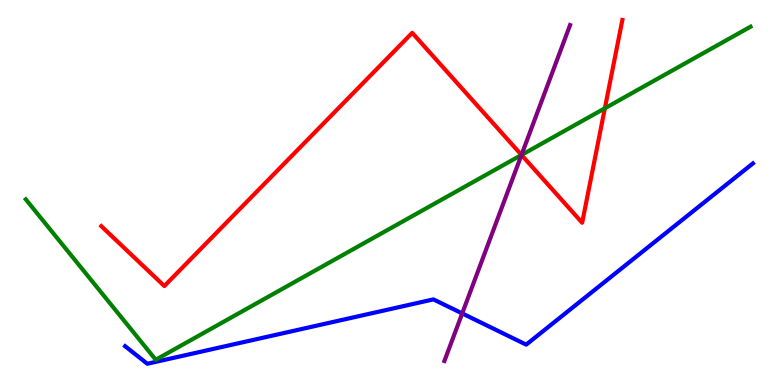[{'lines': ['blue', 'red'], 'intersections': []}, {'lines': ['green', 'red'], 'intersections': [{'x': 6.73, 'y': 5.98}, {'x': 7.8, 'y': 7.19}]}, {'lines': ['purple', 'red'], 'intersections': [{'x': 6.73, 'y': 5.98}]}, {'lines': ['blue', 'green'], 'intersections': []}, {'lines': ['blue', 'purple'], 'intersections': [{'x': 5.96, 'y': 1.86}]}, {'lines': ['green', 'purple'], 'intersections': [{'x': 6.73, 'y': 5.97}]}]